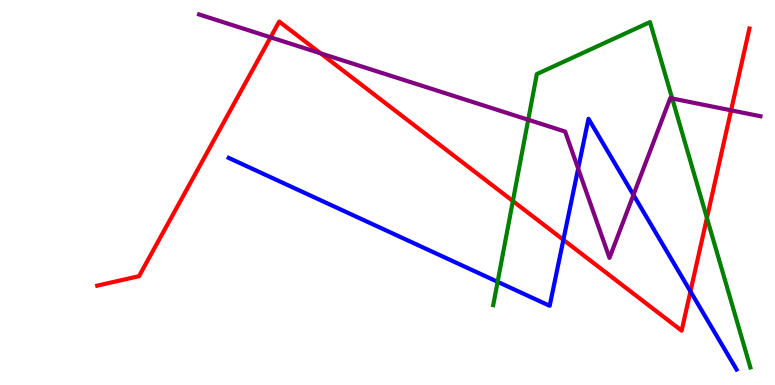[{'lines': ['blue', 'red'], 'intersections': [{'x': 7.27, 'y': 3.77}, {'x': 8.91, 'y': 2.43}]}, {'lines': ['green', 'red'], 'intersections': [{'x': 6.62, 'y': 4.78}, {'x': 9.12, 'y': 4.34}]}, {'lines': ['purple', 'red'], 'intersections': [{'x': 3.49, 'y': 9.03}, {'x': 4.14, 'y': 8.62}, {'x': 9.43, 'y': 7.13}]}, {'lines': ['blue', 'green'], 'intersections': [{'x': 6.42, 'y': 2.68}]}, {'lines': ['blue', 'purple'], 'intersections': [{'x': 7.46, 'y': 5.62}, {'x': 8.17, 'y': 4.94}]}, {'lines': ['green', 'purple'], 'intersections': [{'x': 6.82, 'y': 6.89}, {'x': 8.67, 'y': 7.44}]}]